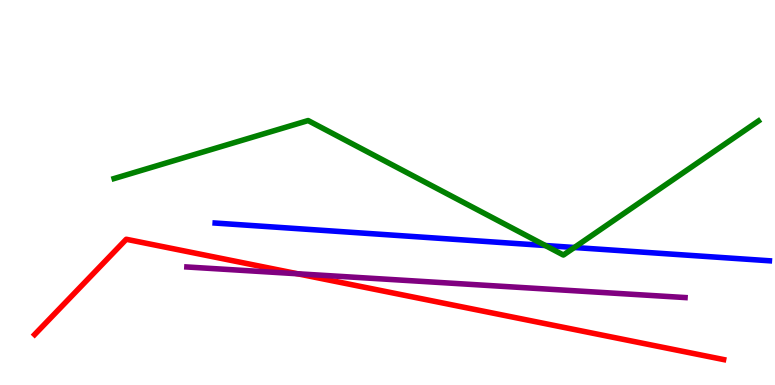[{'lines': ['blue', 'red'], 'intersections': []}, {'lines': ['green', 'red'], 'intersections': []}, {'lines': ['purple', 'red'], 'intersections': [{'x': 3.84, 'y': 2.89}]}, {'lines': ['blue', 'green'], 'intersections': [{'x': 7.04, 'y': 3.62}, {'x': 7.41, 'y': 3.57}]}, {'lines': ['blue', 'purple'], 'intersections': []}, {'lines': ['green', 'purple'], 'intersections': []}]